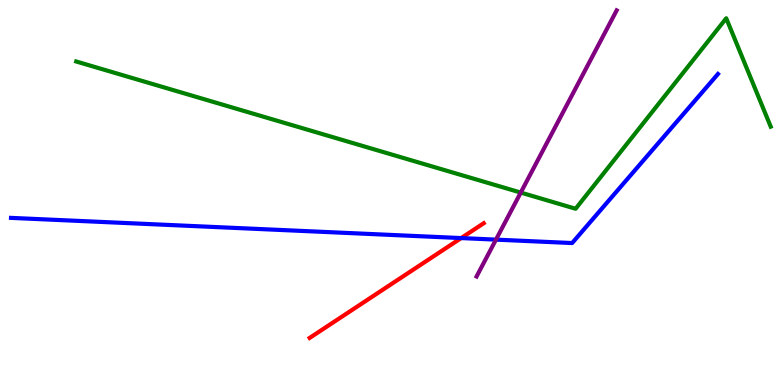[{'lines': ['blue', 'red'], 'intersections': [{'x': 5.95, 'y': 3.82}]}, {'lines': ['green', 'red'], 'intersections': []}, {'lines': ['purple', 'red'], 'intersections': []}, {'lines': ['blue', 'green'], 'intersections': []}, {'lines': ['blue', 'purple'], 'intersections': [{'x': 6.4, 'y': 3.78}]}, {'lines': ['green', 'purple'], 'intersections': [{'x': 6.72, 'y': 5.0}]}]